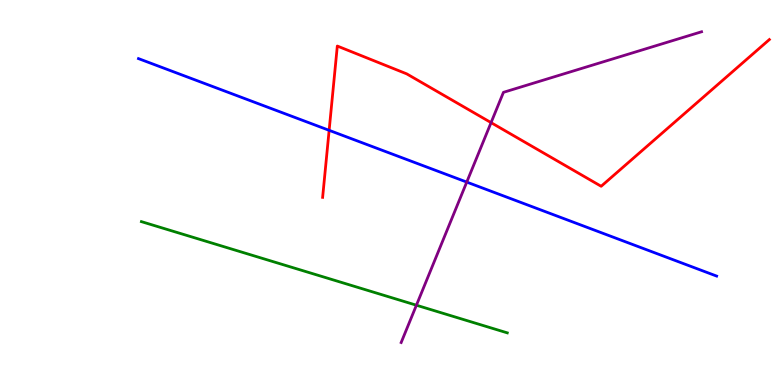[{'lines': ['blue', 'red'], 'intersections': [{'x': 4.25, 'y': 6.62}]}, {'lines': ['green', 'red'], 'intersections': []}, {'lines': ['purple', 'red'], 'intersections': [{'x': 6.34, 'y': 6.81}]}, {'lines': ['blue', 'green'], 'intersections': []}, {'lines': ['blue', 'purple'], 'intersections': [{'x': 6.02, 'y': 5.27}]}, {'lines': ['green', 'purple'], 'intersections': [{'x': 5.37, 'y': 2.07}]}]